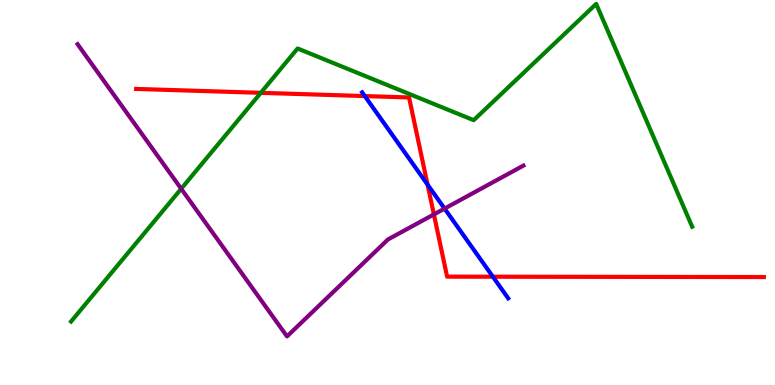[{'lines': ['blue', 'red'], 'intersections': [{'x': 4.71, 'y': 7.5}, {'x': 5.52, 'y': 5.2}, {'x': 6.36, 'y': 2.81}]}, {'lines': ['green', 'red'], 'intersections': [{'x': 3.37, 'y': 7.59}]}, {'lines': ['purple', 'red'], 'intersections': [{'x': 5.6, 'y': 4.43}]}, {'lines': ['blue', 'green'], 'intersections': []}, {'lines': ['blue', 'purple'], 'intersections': [{'x': 5.74, 'y': 4.58}]}, {'lines': ['green', 'purple'], 'intersections': [{'x': 2.34, 'y': 5.1}]}]